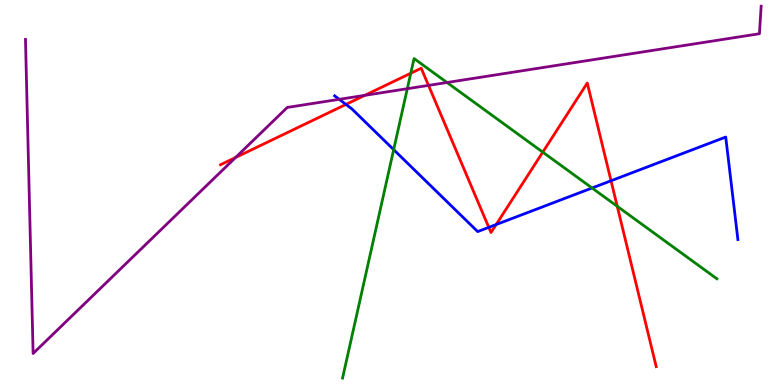[{'lines': ['blue', 'red'], 'intersections': [{'x': 4.46, 'y': 7.29}, {'x': 6.31, 'y': 4.09}, {'x': 6.4, 'y': 4.17}, {'x': 7.88, 'y': 5.3}]}, {'lines': ['green', 'red'], 'intersections': [{'x': 5.3, 'y': 8.1}, {'x': 7.0, 'y': 6.05}, {'x': 7.96, 'y': 4.64}]}, {'lines': ['purple', 'red'], 'intersections': [{'x': 3.04, 'y': 5.91}, {'x': 4.71, 'y': 7.52}, {'x': 5.53, 'y': 7.78}]}, {'lines': ['blue', 'green'], 'intersections': [{'x': 5.08, 'y': 6.11}, {'x': 7.64, 'y': 5.12}]}, {'lines': ['blue', 'purple'], 'intersections': [{'x': 4.38, 'y': 7.42}]}, {'lines': ['green', 'purple'], 'intersections': [{'x': 5.26, 'y': 7.7}, {'x': 5.77, 'y': 7.86}]}]